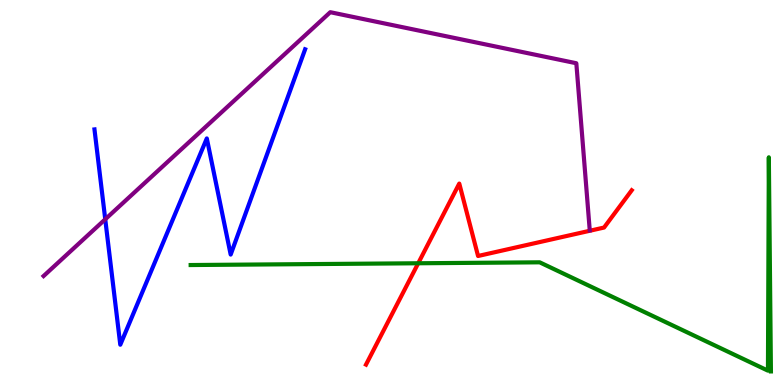[{'lines': ['blue', 'red'], 'intersections': []}, {'lines': ['green', 'red'], 'intersections': [{'x': 5.4, 'y': 3.16}]}, {'lines': ['purple', 'red'], 'intersections': []}, {'lines': ['blue', 'green'], 'intersections': []}, {'lines': ['blue', 'purple'], 'intersections': [{'x': 1.36, 'y': 4.3}]}, {'lines': ['green', 'purple'], 'intersections': []}]